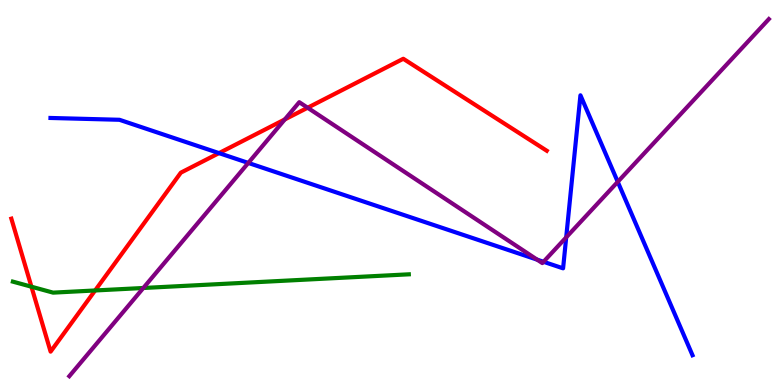[{'lines': ['blue', 'red'], 'intersections': [{'x': 2.83, 'y': 6.02}]}, {'lines': ['green', 'red'], 'intersections': [{'x': 0.406, 'y': 2.55}, {'x': 1.23, 'y': 2.46}]}, {'lines': ['purple', 'red'], 'intersections': [{'x': 3.67, 'y': 6.9}, {'x': 3.97, 'y': 7.2}]}, {'lines': ['blue', 'green'], 'intersections': []}, {'lines': ['blue', 'purple'], 'intersections': [{'x': 3.2, 'y': 5.77}, {'x': 6.93, 'y': 3.26}, {'x': 7.01, 'y': 3.2}, {'x': 7.31, 'y': 3.83}, {'x': 7.97, 'y': 5.28}]}, {'lines': ['green', 'purple'], 'intersections': [{'x': 1.85, 'y': 2.52}]}]